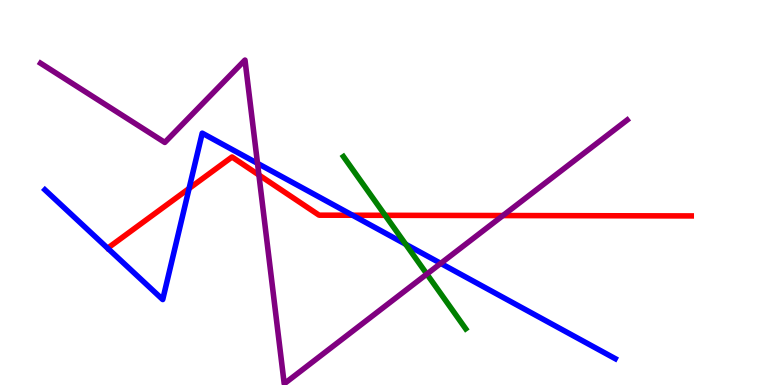[{'lines': ['blue', 'red'], 'intersections': [{'x': 2.44, 'y': 5.1}, {'x': 4.55, 'y': 4.41}]}, {'lines': ['green', 'red'], 'intersections': [{'x': 4.97, 'y': 4.41}]}, {'lines': ['purple', 'red'], 'intersections': [{'x': 3.34, 'y': 5.46}, {'x': 6.49, 'y': 4.4}]}, {'lines': ['blue', 'green'], 'intersections': [{'x': 5.23, 'y': 3.66}]}, {'lines': ['blue', 'purple'], 'intersections': [{'x': 3.32, 'y': 5.76}, {'x': 5.69, 'y': 3.16}]}, {'lines': ['green', 'purple'], 'intersections': [{'x': 5.51, 'y': 2.88}]}]